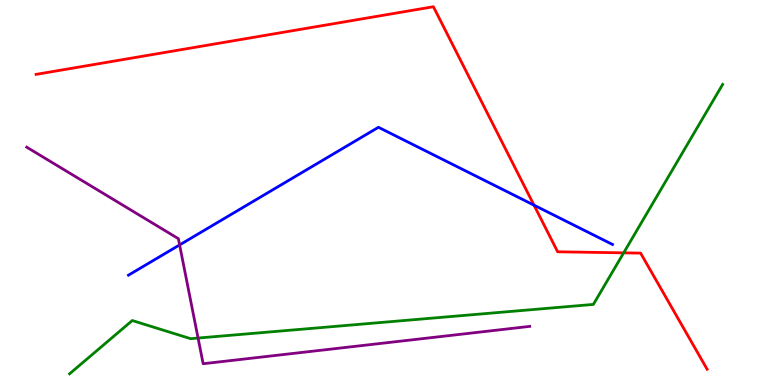[{'lines': ['blue', 'red'], 'intersections': [{'x': 6.89, 'y': 4.67}]}, {'lines': ['green', 'red'], 'intersections': [{'x': 8.05, 'y': 3.43}]}, {'lines': ['purple', 'red'], 'intersections': []}, {'lines': ['blue', 'green'], 'intersections': []}, {'lines': ['blue', 'purple'], 'intersections': [{'x': 2.32, 'y': 3.64}]}, {'lines': ['green', 'purple'], 'intersections': [{'x': 2.56, 'y': 1.22}]}]